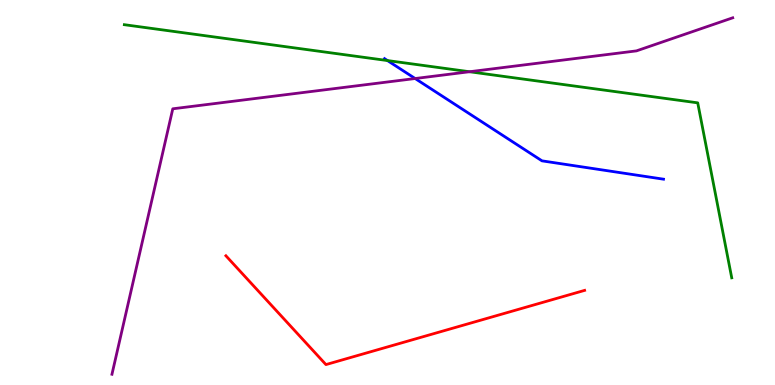[{'lines': ['blue', 'red'], 'intersections': []}, {'lines': ['green', 'red'], 'intersections': []}, {'lines': ['purple', 'red'], 'intersections': []}, {'lines': ['blue', 'green'], 'intersections': [{'x': 5.0, 'y': 8.43}]}, {'lines': ['blue', 'purple'], 'intersections': [{'x': 5.36, 'y': 7.96}]}, {'lines': ['green', 'purple'], 'intersections': [{'x': 6.06, 'y': 8.14}]}]